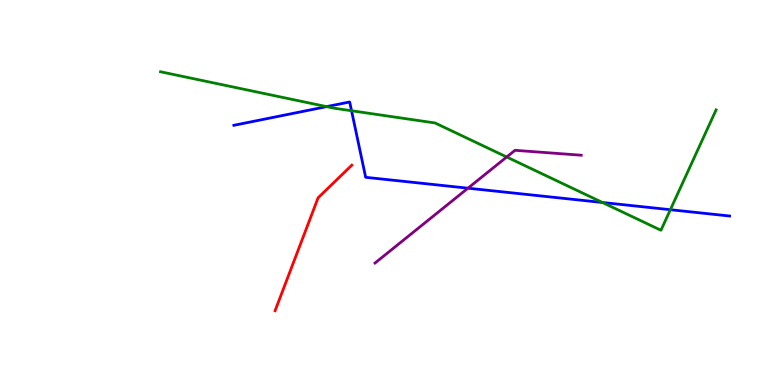[{'lines': ['blue', 'red'], 'intersections': []}, {'lines': ['green', 'red'], 'intersections': []}, {'lines': ['purple', 'red'], 'intersections': []}, {'lines': ['blue', 'green'], 'intersections': [{'x': 4.21, 'y': 7.23}, {'x': 4.54, 'y': 7.12}, {'x': 7.77, 'y': 4.74}, {'x': 8.65, 'y': 4.55}]}, {'lines': ['blue', 'purple'], 'intersections': [{'x': 6.04, 'y': 5.11}]}, {'lines': ['green', 'purple'], 'intersections': [{'x': 6.54, 'y': 5.92}]}]